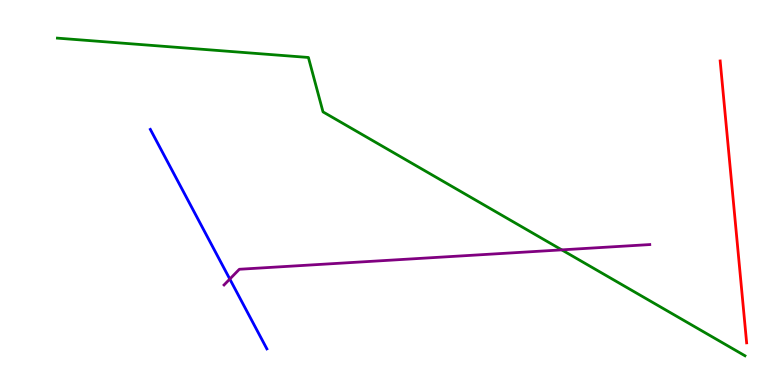[{'lines': ['blue', 'red'], 'intersections': []}, {'lines': ['green', 'red'], 'intersections': []}, {'lines': ['purple', 'red'], 'intersections': []}, {'lines': ['blue', 'green'], 'intersections': []}, {'lines': ['blue', 'purple'], 'intersections': [{'x': 2.97, 'y': 2.75}]}, {'lines': ['green', 'purple'], 'intersections': [{'x': 7.25, 'y': 3.51}]}]